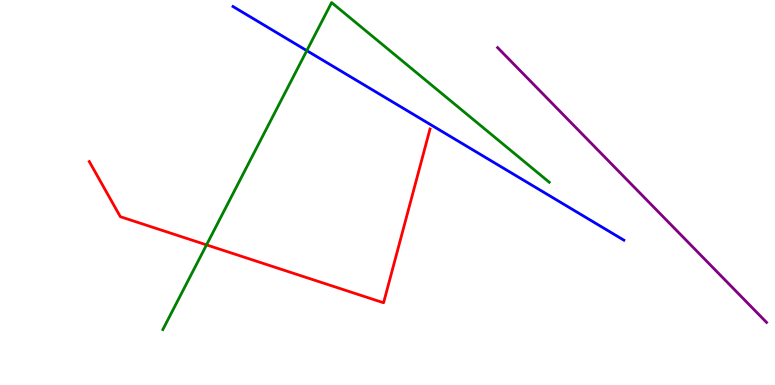[{'lines': ['blue', 'red'], 'intersections': []}, {'lines': ['green', 'red'], 'intersections': [{'x': 2.67, 'y': 3.64}]}, {'lines': ['purple', 'red'], 'intersections': []}, {'lines': ['blue', 'green'], 'intersections': [{'x': 3.96, 'y': 8.68}]}, {'lines': ['blue', 'purple'], 'intersections': []}, {'lines': ['green', 'purple'], 'intersections': []}]